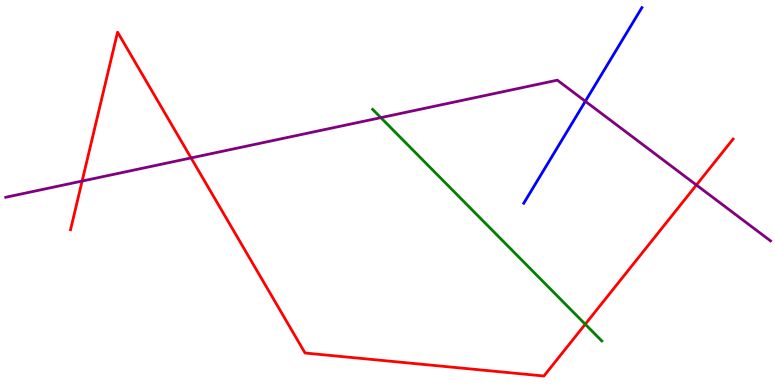[{'lines': ['blue', 'red'], 'intersections': []}, {'lines': ['green', 'red'], 'intersections': [{'x': 7.55, 'y': 1.58}]}, {'lines': ['purple', 'red'], 'intersections': [{'x': 1.06, 'y': 5.3}, {'x': 2.47, 'y': 5.9}, {'x': 8.99, 'y': 5.19}]}, {'lines': ['blue', 'green'], 'intersections': []}, {'lines': ['blue', 'purple'], 'intersections': [{'x': 7.55, 'y': 7.37}]}, {'lines': ['green', 'purple'], 'intersections': [{'x': 4.91, 'y': 6.94}]}]